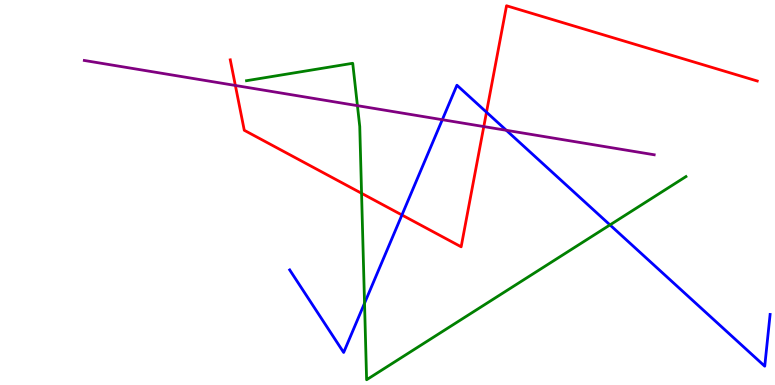[{'lines': ['blue', 'red'], 'intersections': [{'x': 5.19, 'y': 4.42}, {'x': 6.28, 'y': 7.09}]}, {'lines': ['green', 'red'], 'intersections': [{'x': 4.67, 'y': 4.98}]}, {'lines': ['purple', 'red'], 'intersections': [{'x': 3.04, 'y': 7.78}, {'x': 6.24, 'y': 6.71}]}, {'lines': ['blue', 'green'], 'intersections': [{'x': 4.7, 'y': 2.12}, {'x': 7.87, 'y': 4.16}]}, {'lines': ['blue', 'purple'], 'intersections': [{'x': 5.71, 'y': 6.89}, {'x': 6.53, 'y': 6.62}]}, {'lines': ['green', 'purple'], 'intersections': [{'x': 4.61, 'y': 7.26}]}]